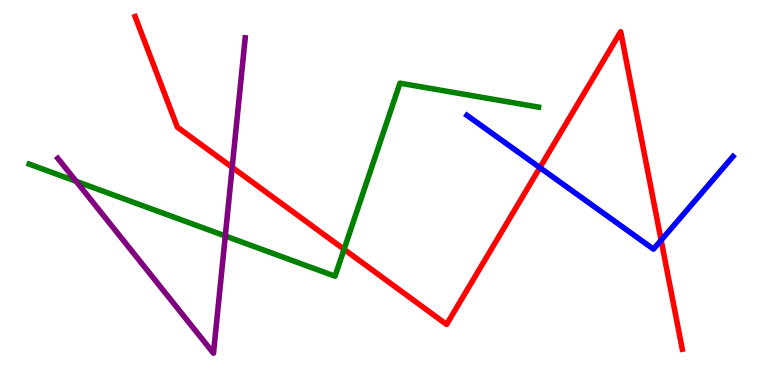[{'lines': ['blue', 'red'], 'intersections': [{'x': 6.97, 'y': 5.65}, {'x': 8.53, 'y': 3.76}]}, {'lines': ['green', 'red'], 'intersections': [{'x': 4.44, 'y': 3.52}]}, {'lines': ['purple', 'red'], 'intersections': [{'x': 3.0, 'y': 5.65}]}, {'lines': ['blue', 'green'], 'intersections': []}, {'lines': ['blue', 'purple'], 'intersections': []}, {'lines': ['green', 'purple'], 'intersections': [{'x': 0.983, 'y': 5.29}, {'x': 2.91, 'y': 3.87}]}]